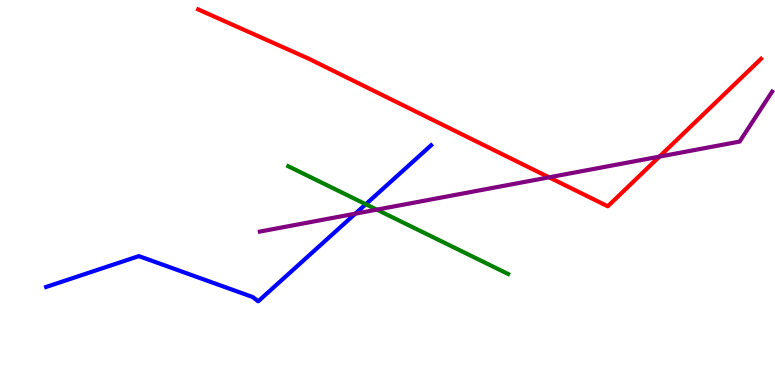[{'lines': ['blue', 'red'], 'intersections': []}, {'lines': ['green', 'red'], 'intersections': []}, {'lines': ['purple', 'red'], 'intersections': [{'x': 7.08, 'y': 5.39}, {'x': 8.51, 'y': 5.93}]}, {'lines': ['blue', 'green'], 'intersections': [{'x': 4.72, 'y': 4.7}]}, {'lines': ['blue', 'purple'], 'intersections': [{'x': 4.58, 'y': 4.45}]}, {'lines': ['green', 'purple'], 'intersections': [{'x': 4.86, 'y': 4.55}]}]